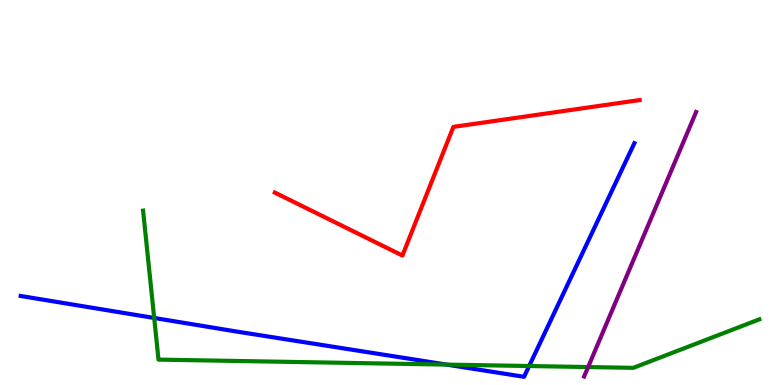[{'lines': ['blue', 'red'], 'intersections': []}, {'lines': ['green', 'red'], 'intersections': []}, {'lines': ['purple', 'red'], 'intersections': []}, {'lines': ['blue', 'green'], 'intersections': [{'x': 1.99, 'y': 1.74}, {'x': 5.76, 'y': 0.53}, {'x': 6.83, 'y': 0.493}]}, {'lines': ['blue', 'purple'], 'intersections': []}, {'lines': ['green', 'purple'], 'intersections': [{'x': 7.59, 'y': 0.466}]}]